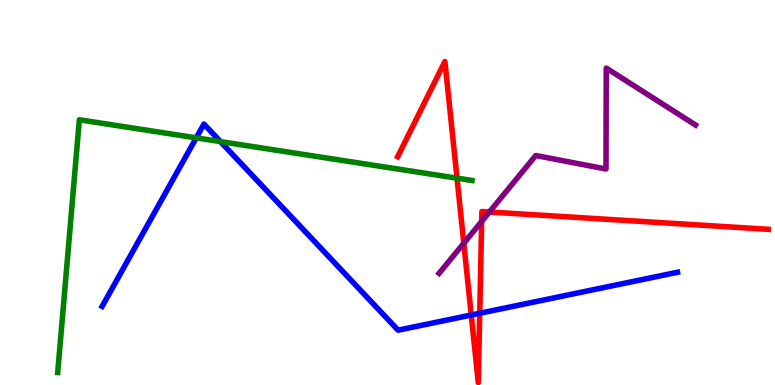[{'lines': ['blue', 'red'], 'intersections': [{'x': 6.08, 'y': 1.82}, {'x': 6.19, 'y': 1.86}]}, {'lines': ['green', 'red'], 'intersections': [{'x': 5.9, 'y': 5.37}]}, {'lines': ['purple', 'red'], 'intersections': [{'x': 5.98, 'y': 3.68}, {'x': 6.22, 'y': 4.25}, {'x': 6.31, 'y': 4.49}]}, {'lines': ['blue', 'green'], 'intersections': [{'x': 2.53, 'y': 6.42}, {'x': 2.84, 'y': 6.32}]}, {'lines': ['blue', 'purple'], 'intersections': []}, {'lines': ['green', 'purple'], 'intersections': []}]